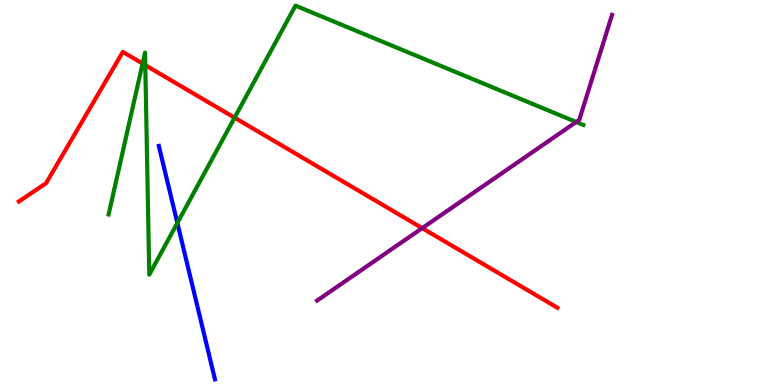[{'lines': ['blue', 'red'], 'intersections': []}, {'lines': ['green', 'red'], 'intersections': [{'x': 1.84, 'y': 8.35}, {'x': 1.87, 'y': 8.31}, {'x': 3.03, 'y': 6.94}]}, {'lines': ['purple', 'red'], 'intersections': [{'x': 5.45, 'y': 4.07}]}, {'lines': ['blue', 'green'], 'intersections': [{'x': 2.29, 'y': 4.21}]}, {'lines': ['blue', 'purple'], 'intersections': []}, {'lines': ['green', 'purple'], 'intersections': [{'x': 7.43, 'y': 6.83}]}]